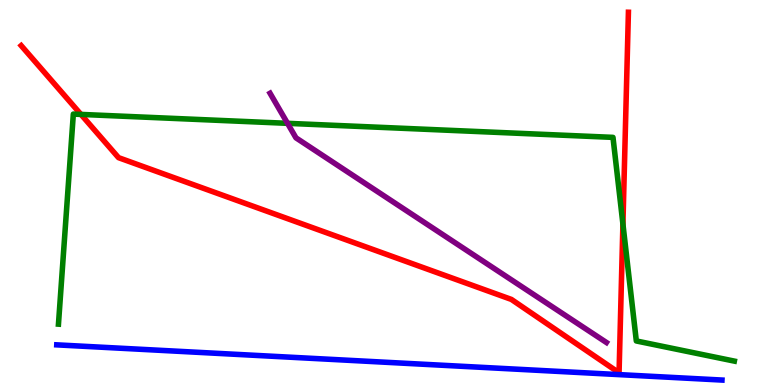[{'lines': ['blue', 'red'], 'intersections': []}, {'lines': ['green', 'red'], 'intersections': [{'x': 1.04, 'y': 7.03}, {'x': 8.04, 'y': 4.18}]}, {'lines': ['purple', 'red'], 'intersections': []}, {'lines': ['blue', 'green'], 'intersections': []}, {'lines': ['blue', 'purple'], 'intersections': []}, {'lines': ['green', 'purple'], 'intersections': [{'x': 3.71, 'y': 6.8}]}]